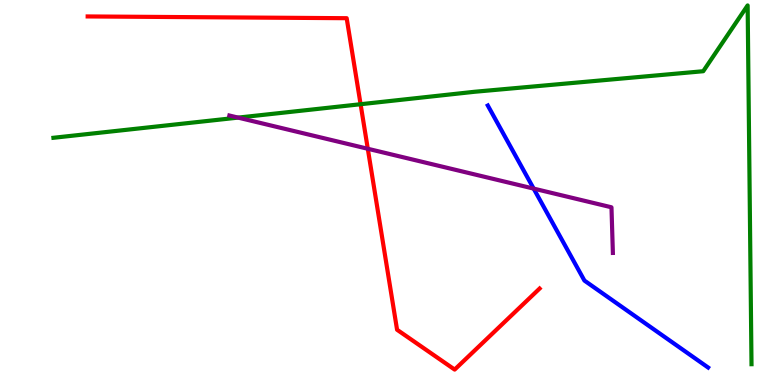[{'lines': ['blue', 'red'], 'intersections': []}, {'lines': ['green', 'red'], 'intersections': [{'x': 4.65, 'y': 7.29}]}, {'lines': ['purple', 'red'], 'intersections': [{'x': 4.75, 'y': 6.14}]}, {'lines': ['blue', 'green'], 'intersections': []}, {'lines': ['blue', 'purple'], 'intersections': [{'x': 6.89, 'y': 5.1}]}, {'lines': ['green', 'purple'], 'intersections': [{'x': 3.07, 'y': 6.95}]}]